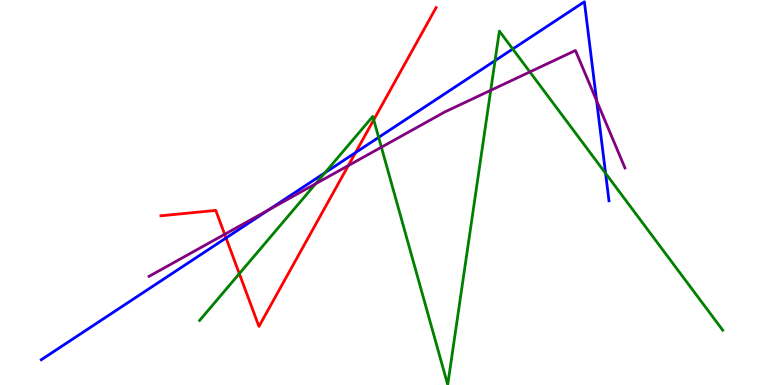[{'lines': ['blue', 'red'], 'intersections': [{'x': 2.92, 'y': 3.82}, {'x': 4.59, 'y': 6.04}]}, {'lines': ['green', 'red'], 'intersections': [{'x': 3.09, 'y': 2.89}, {'x': 4.82, 'y': 6.89}]}, {'lines': ['purple', 'red'], 'intersections': [{'x': 2.9, 'y': 3.91}, {'x': 4.49, 'y': 5.7}]}, {'lines': ['blue', 'green'], 'intersections': [{'x': 4.19, 'y': 5.51}, {'x': 4.89, 'y': 6.43}, {'x': 6.39, 'y': 8.42}, {'x': 6.62, 'y': 8.73}, {'x': 7.81, 'y': 5.5}]}, {'lines': ['blue', 'purple'], 'intersections': [{'x': 3.47, 'y': 4.55}, {'x': 7.7, 'y': 7.38}]}, {'lines': ['green', 'purple'], 'intersections': [{'x': 4.07, 'y': 5.23}, {'x': 4.92, 'y': 6.18}, {'x': 6.33, 'y': 7.65}, {'x': 6.84, 'y': 8.13}]}]